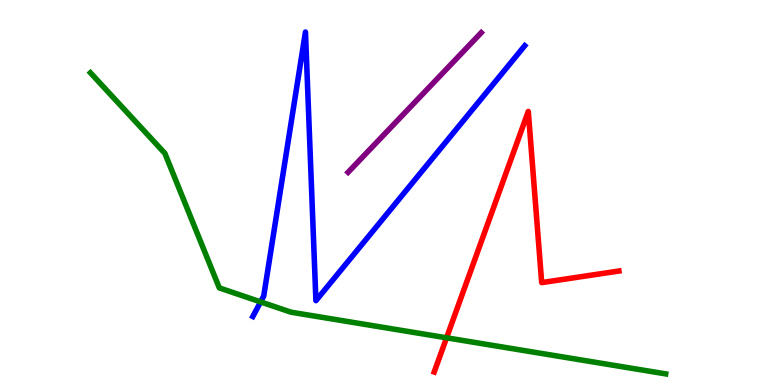[{'lines': ['blue', 'red'], 'intersections': []}, {'lines': ['green', 'red'], 'intersections': [{'x': 5.76, 'y': 1.23}]}, {'lines': ['purple', 'red'], 'intersections': []}, {'lines': ['blue', 'green'], 'intersections': [{'x': 3.36, 'y': 2.16}]}, {'lines': ['blue', 'purple'], 'intersections': []}, {'lines': ['green', 'purple'], 'intersections': []}]